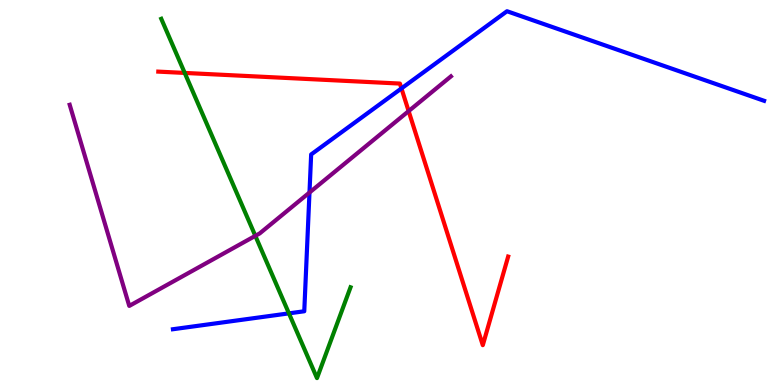[{'lines': ['blue', 'red'], 'intersections': [{'x': 5.18, 'y': 7.7}]}, {'lines': ['green', 'red'], 'intersections': [{'x': 2.38, 'y': 8.11}]}, {'lines': ['purple', 'red'], 'intersections': [{'x': 5.27, 'y': 7.11}]}, {'lines': ['blue', 'green'], 'intersections': [{'x': 3.73, 'y': 1.86}]}, {'lines': ['blue', 'purple'], 'intersections': [{'x': 3.99, 'y': 5.0}]}, {'lines': ['green', 'purple'], 'intersections': [{'x': 3.29, 'y': 3.87}]}]